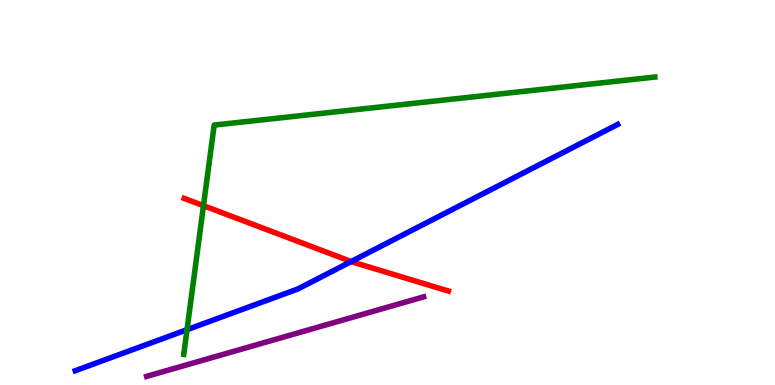[{'lines': ['blue', 'red'], 'intersections': [{'x': 4.53, 'y': 3.21}]}, {'lines': ['green', 'red'], 'intersections': [{'x': 2.63, 'y': 4.66}]}, {'lines': ['purple', 'red'], 'intersections': []}, {'lines': ['blue', 'green'], 'intersections': [{'x': 2.41, 'y': 1.44}]}, {'lines': ['blue', 'purple'], 'intersections': []}, {'lines': ['green', 'purple'], 'intersections': []}]